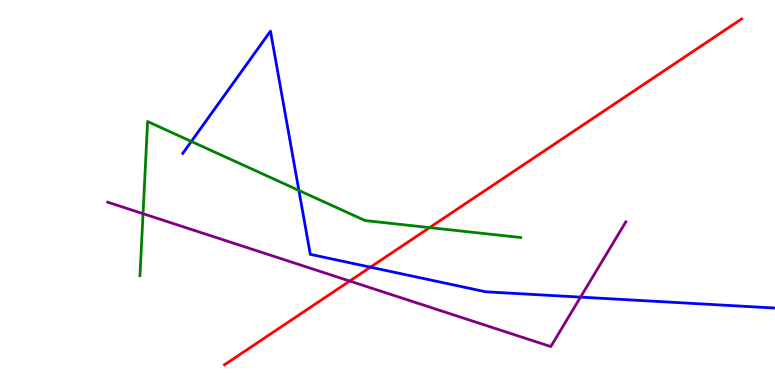[{'lines': ['blue', 'red'], 'intersections': [{'x': 4.78, 'y': 3.06}]}, {'lines': ['green', 'red'], 'intersections': [{'x': 5.54, 'y': 4.09}]}, {'lines': ['purple', 'red'], 'intersections': [{'x': 4.51, 'y': 2.7}]}, {'lines': ['blue', 'green'], 'intersections': [{'x': 2.47, 'y': 6.33}, {'x': 3.86, 'y': 5.05}]}, {'lines': ['blue', 'purple'], 'intersections': [{'x': 7.49, 'y': 2.28}]}, {'lines': ['green', 'purple'], 'intersections': [{'x': 1.85, 'y': 4.45}]}]